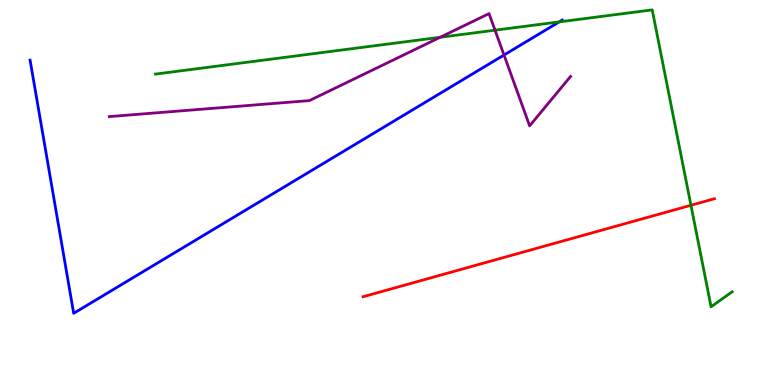[{'lines': ['blue', 'red'], 'intersections': []}, {'lines': ['green', 'red'], 'intersections': [{'x': 8.92, 'y': 4.67}]}, {'lines': ['purple', 'red'], 'intersections': []}, {'lines': ['blue', 'green'], 'intersections': [{'x': 7.22, 'y': 9.43}]}, {'lines': ['blue', 'purple'], 'intersections': [{'x': 6.5, 'y': 8.57}]}, {'lines': ['green', 'purple'], 'intersections': [{'x': 5.68, 'y': 9.03}, {'x': 6.39, 'y': 9.22}]}]